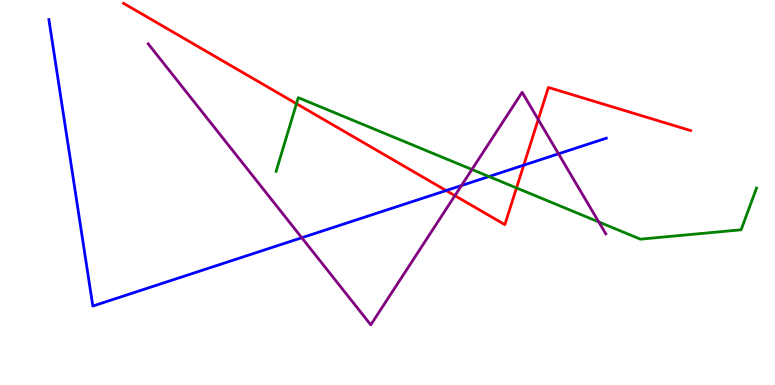[{'lines': ['blue', 'red'], 'intersections': [{'x': 5.76, 'y': 5.05}, {'x': 6.76, 'y': 5.71}]}, {'lines': ['green', 'red'], 'intersections': [{'x': 3.83, 'y': 7.31}, {'x': 6.66, 'y': 5.12}]}, {'lines': ['purple', 'red'], 'intersections': [{'x': 5.87, 'y': 4.92}, {'x': 6.94, 'y': 6.9}]}, {'lines': ['blue', 'green'], 'intersections': [{'x': 6.31, 'y': 5.41}]}, {'lines': ['blue', 'purple'], 'intersections': [{'x': 3.89, 'y': 3.82}, {'x': 5.95, 'y': 5.18}, {'x': 7.21, 'y': 6.0}]}, {'lines': ['green', 'purple'], 'intersections': [{'x': 6.09, 'y': 5.6}, {'x': 7.73, 'y': 4.24}]}]